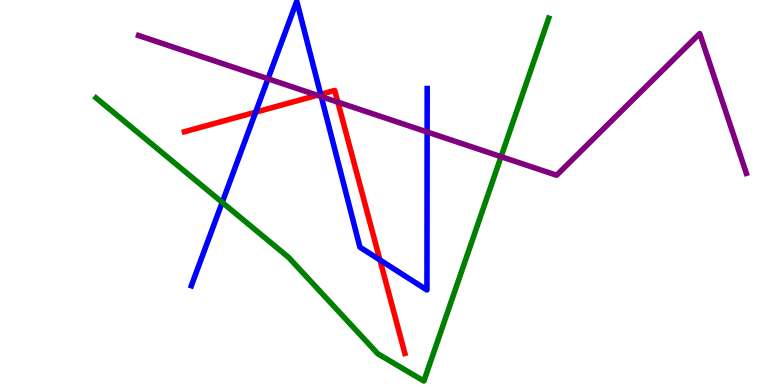[{'lines': ['blue', 'red'], 'intersections': [{'x': 3.3, 'y': 7.09}, {'x': 4.14, 'y': 7.55}, {'x': 4.9, 'y': 3.25}]}, {'lines': ['green', 'red'], 'intersections': []}, {'lines': ['purple', 'red'], 'intersections': [{'x': 4.09, 'y': 7.53}, {'x': 4.36, 'y': 7.35}]}, {'lines': ['blue', 'green'], 'intersections': [{'x': 2.87, 'y': 4.74}]}, {'lines': ['blue', 'purple'], 'intersections': [{'x': 3.46, 'y': 7.95}, {'x': 4.15, 'y': 7.49}, {'x': 5.51, 'y': 6.57}]}, {'lines': ['green', 'purple'], 'intersections': [{'x': 6.47, 'y': 5.93}]}]